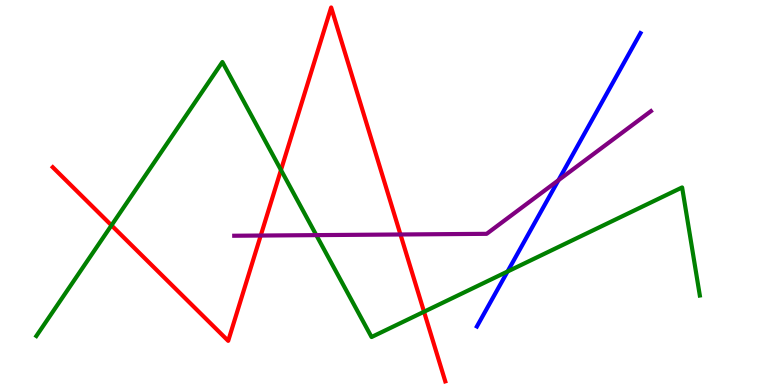[{'lines': ['blue', 'red'], 'intersections': []}, {'lines': ['green', 'red'], 'intersections': [{'x': 1.44, 'y': 4.15}, {'x': 3.63, 'y': 5.58}, {'x': 5.47, 'y': 1.9}]}, {'lines': ['purple', 'red'], 'intersections': [{'x': 3.36, 'y': 3.88}, {'x': 5.17, 'y': 3.91}]}, {'lines': ['blue', 'green'], 'intersections': [{'x': 6.55, 'y': 2.95}]}, {'lines': ['blue', 'purple'], 'intersections': [{'x': 7.21, 'y': 5.32}]}, {'lines': ['green', 'purple'], 'intersections': [{'x': 4.08, 'y': 3.89}]}]